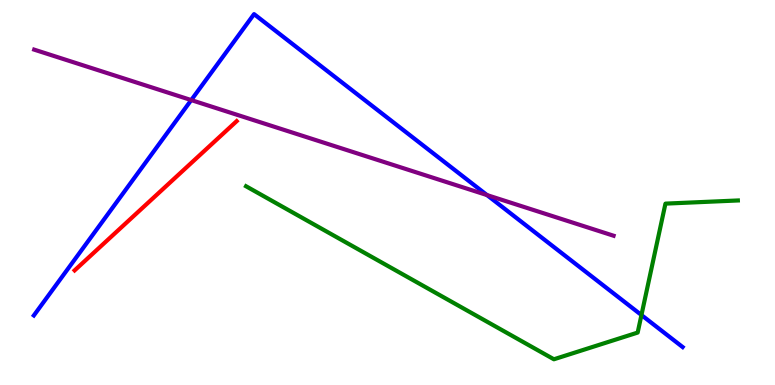[{'lines': ['blue', 'red'], 'intersections': []}, {'lines': ['green', 'red'], 'intersections': []}, {'lines': ['purple', 'red'], 'intersections': []}, {'lines': ['blue', 'green'], 'intersections': [{'x': 8.28, 'y': 1.82}]}, {'lines': ['blue', 'purple'], 'intersections': [{'x': 2.47, 'y': 7.4}, {'x': 6.28, 'y': 4.93}]}, {'lines': ['green', 'purple'], 'intersections': []}]